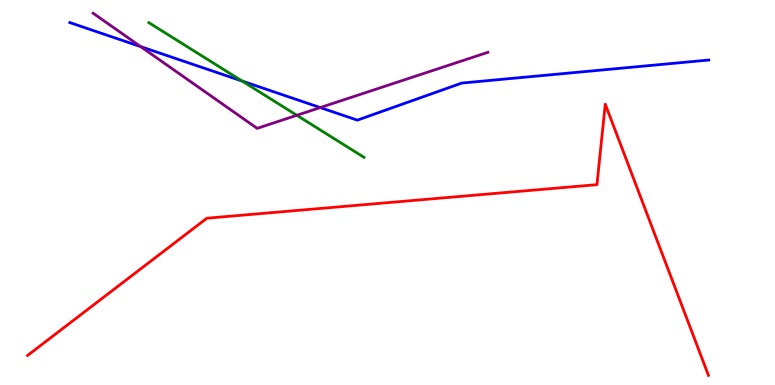[{'lines': ['blue', 'red'], 'intersections': []}, {'lines': ['green', 'red'], 'intersections': []}, {'lines': ['purple', 'red'], 'intersections': []}, {'lines': ['blue', 'green'], 'intersections': [{'x': 3.12, 'y': 7.89}]}, {'lines': ['blue', 'purple'], 'intersections': [{'x': 1.82, 'y': 8.79}, {'x': 4.13, 'y': 7.21}]}, {'lines': ['green', 'purple'], 'intersections': [{'x': 3.83, 'y': 7.01}]}]